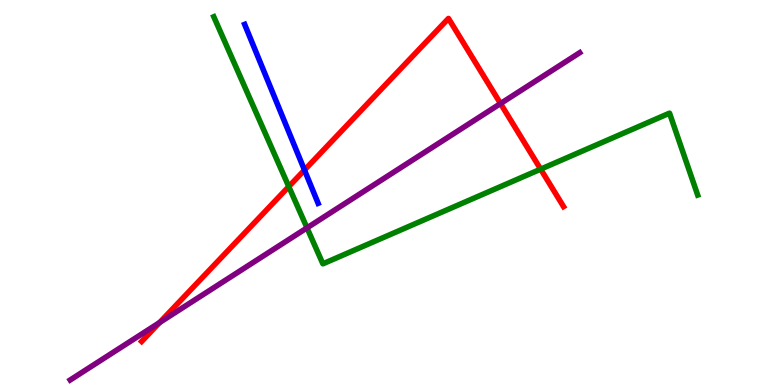[{'lines': ['blue', 'red'], 'intersections': [{'x': 3.93, 'y': 5.58}]}, {'lines': ['green', 'red'], 'intersections': [{'x': 3.73, 'y': 5.15}, {'x': 6.98, 'y': 5.61}]}, {'lines': ['purple', 'red'], 'intersections': [{'x': 2.06, 'y': 1.62}, {'x': 6.46, 'y': 7.31}]}, {'lines': ['blue', 'green'], 'intersections': []}, {'lines': ['blue', 'purple'], 'intersections': []}, {'lines': ['green', 'purple'], 'intersections': [{'x': 3.96, 'y': 4.08}]}]